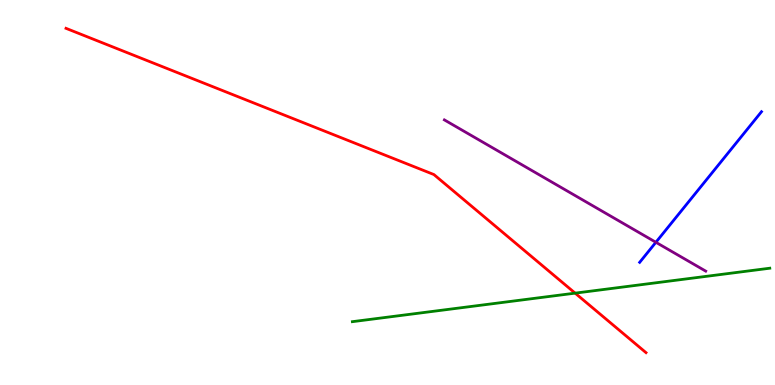[{'lines': ['blue', 'red'], 'intersections': []}, {'lines': ['green', 'red'], 'intersections': [{'x': 7.42, 'y': 2.39}]}, {'lines': ['purple', 'red'], 'intersections': []}, {'lines': ['blue', 'green'], 'intersections': []}, {'lines': ['blue', 'purple'], 'intersections': [{'x': 8.46, 'y': 3.71}]}, {'lines': ['green', 'purple'], 'intersections': []}]